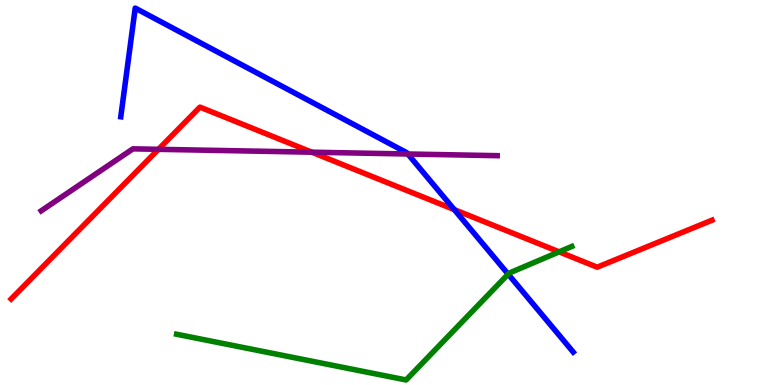[{'lines': ['blue', 'red'], 'intersections': [{'x': 5.86, 'y': 4.56}]}, {'lines': ['green', 'red'], 'intersections': [{'x': 7.21, 'y': 3.46}]}, {'lines': ['purple', 'red'], 'intersections': [{'x': 2.04, 'y': 6.12}, {'x': 4.02, 'y': 6.05}]}, {'lines': ['blue', 'green'], 'intersections': [{'x': 6.56, 'y': 2.88}]}, {'lines': ['blue', 'purple'], 'intersections': [{'x': 5.26, 'y': 6.0}]}, {'lines': ['green', 'purple'], 'intersections': []}]